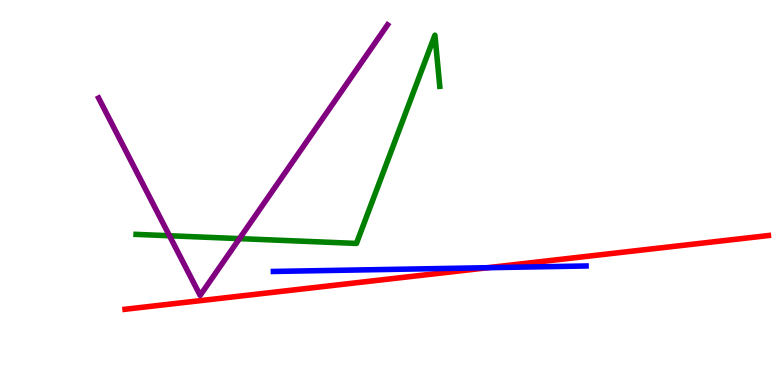[{'lines': ['blue', 'red'], 'intersections': [{'x': 6.29, 'y': 3.05}]}, {'lines': ['green', 'red'], 'intersections': []}, {'lines': ['purple', 'red'], 'intersections': []}, {'lines': ['blue', 'green'], 'intersections': []}, {'lines': ['blue', 'purple'], 'intersections': []}, {'lines': ['green', 'purple'], 'intersections': [{'x': 2.19, 'y': 3.88}, {'x': 3.09, 'y': 3.8}]}]